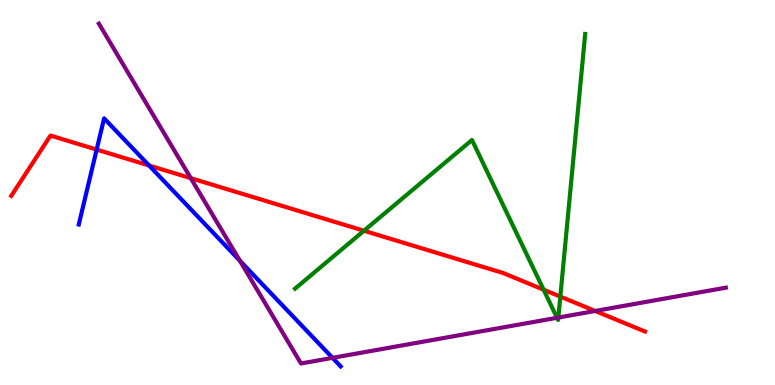[{'lines': ['blue', 'red'], 'intersections': [{'x': 1.25, 'y': 6.11}, {'x': 1.92, 'y': 5.7}]}, {'lines': ['green', 'red'], 'intersections': [{'x': 4.7, 'y': 4.01}, {'x': 7.01, 'y': 2.47}, {'x': 7.23, 'y': 2.3}]}, {'lines': ['purple', 'red'], 'intersections': [{'x': 2.46, 'y': 5.37}, {'x': 7.68, 'y': 1.92}]}, {'lines': ['blue', 'green'], 'intersections': []}, {'lines': ['blue', 'purple'], 'intersections': [{'x': 3.09, 'y': 3.23}, {'x': 4.29, 'y': 0.705}]}, {'lines': ['green', 'purple'], 'intersections': [{'x': 7.19, 'y': 1.75}, {'x': 7.2, 'y': 1.75}]}]